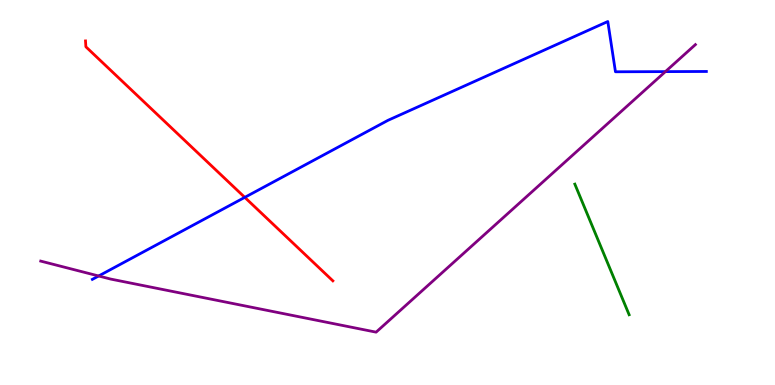[{'lines': ['blue', 'red'], 'intersections': [{'x': 3.16, 'y': 4.87}]}, {'lines': ['green', 'red'], 'intersections': []}, {'lines': ['purple', 'red'], 'intersections': []}, {'lines': ['blue', 'green'], 'intersections': []}, {'lines': ['blue', 'purple'], 'intersections': [{'x': 1.27, 'y': 2.83}, {'x': 8.59, 'y': 8.14}]}, {'lines': ['green', 'purple'], 'intersections': []}]